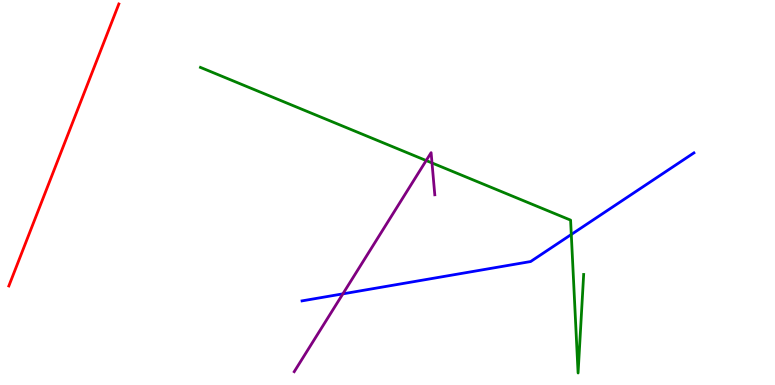[{'lines': ['blue', 'red'], 'intersections': []}, {'lines': ['green', 'red'], 'intersections': []}, {'lines': ['purple', 'red'], 'intersections': []}, {'lines': ['blue', 'green'], 'intersections': [{'x': 7.37, 'y': 3.91}]}, {'lines': ['blue', 'purple'], 'intersections': [{'x': 4.42, 'y': 2.37}]}, {'lines': ['green', 'purple'], 'intersections': [{'x': 5.5, 'y': 5.83}, {'x': 5.57, 'y': 5.77}]}]